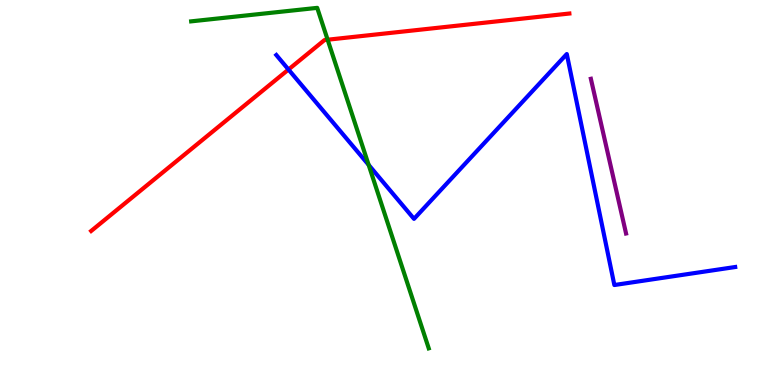[{'lines': ['blue', 'red'], 'intersections': [{'x': 3.72, 'y': 8.19}]}, {'lines': ['green', 'red'], 'intersections': [{'x': 4.23, 'y': 8.97}]}, {'lines': ['purple', 'red'], 'intersections': []}, {'lines': ['blue', 'green'], 'intersections': [{'x': 4.76, 'y': 5.72}]}, {'lines': ['blue', 'purple'], 'intersections': []}, {'lines': ['green', 'purple'], 'intersections': []}]